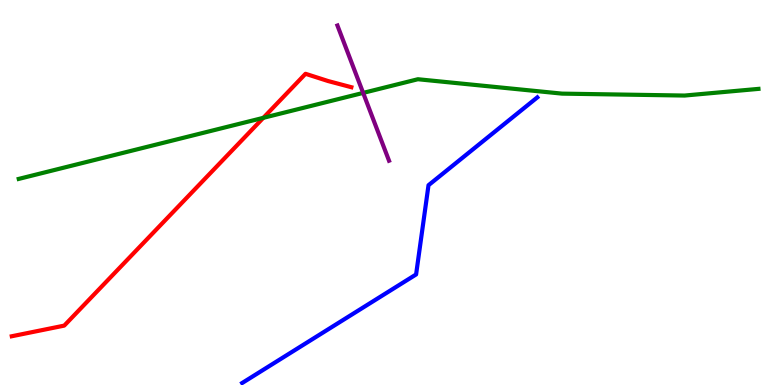[{'lines': ['blue', 'red'], 'intersections': []}, {'lines': ['green', 'red'], 'intersections': [{'x': 3.4, 'y': 6.94}]}, {'lines': ['purple', 'red'], 'intersections': []}, {'lines': ['blue', 'green'], 'intersections': []}, {'lines': ['blue', 'purple'], 'intersections': []}, {'lines': ['green', 'purple'], 'intersections': [{'x': 4.69, 'y': 7.59}]}]